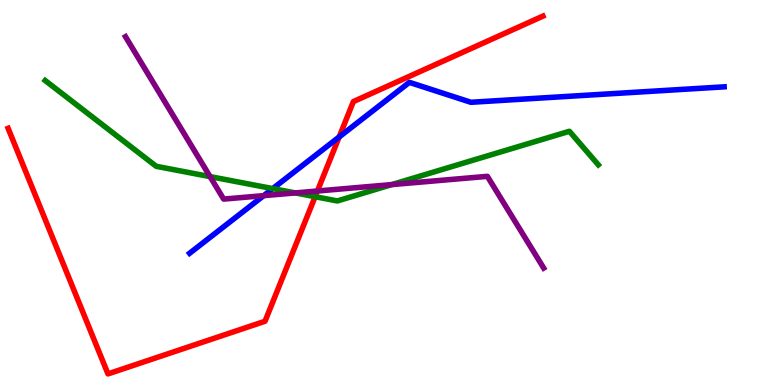[{'lines': ['blue', 'red'], 'intersections': [{'x': 4.38, 'y': 6.44}]}, {'lines': ['green', 'red'], 'intersections': [{'x': 4.07, 'y': 4.89}]}, {'lines': ['purple', 'red'], 'intersections': [{'x': 4.1, 'y': 5.04}]}, {'lines': ['blue', 'green'], 'intersections': [{'x': 3.52, 'y': 5.1}]}, {'lines': ['blue', 'purple'], 'intersections': [{'x': 3.4, 'y': 4.92}]}, {'lines': ['green', 'purple'], 'intersections': [{'x': 2.71, 'y': 5.41}, {'x': 3.81, 'y': 4.99}, {'x': 5.06, 'y': 5.21}]}]